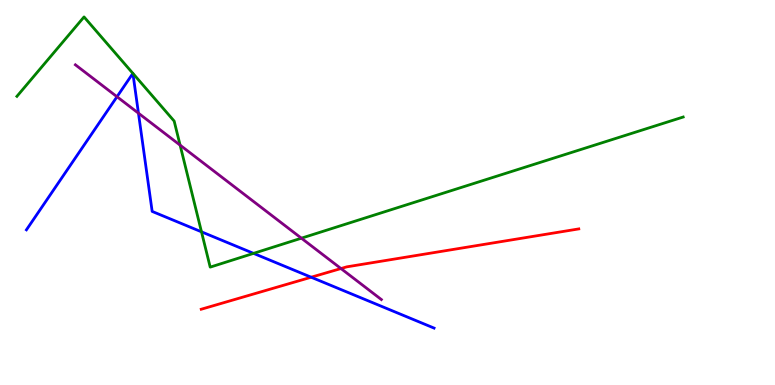[{'lines': ['blue', 'red'], 'intersections': [{'x': 4.02, 'y': 2.8}]}, {'lines': ['green', 'red'], 'intersections': []}, {'lines': ['purple', 'red'], 'intersections': [{'x': 4.4, 'y': 3.02}]}, {'lines': ['blue', 'green'], 'intersections': [{'x': 1.71, 'y': 8.09}, {'x': 1.71, 'y': 8.09}, {'x': 2.6, 'y': 3.98}, {'x': 3.27, 'y': 3.42}]}, {'lines': ['blue', 'purple'], 'intersections': [{'x': 1.51, 'y': 7.49}, {'x': 1.79, 'y': 7.06}]}, {'lines': ['green', 'purple'], 'intersections': [{'x': 2.32, 'y': 6.23}, {'x': 3.89, 'y': 3.81}]}]